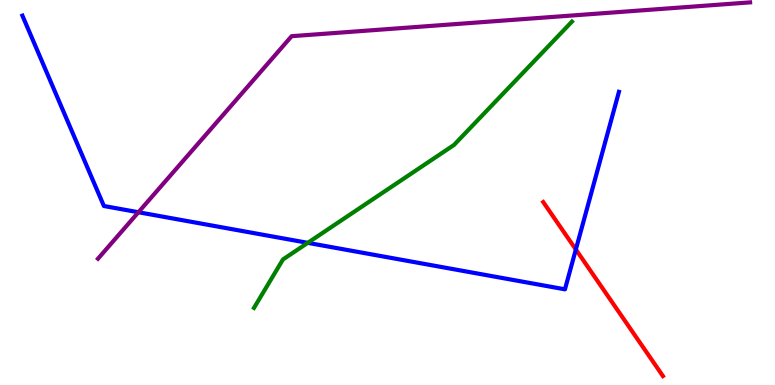[{'lines': ['blue', 'red'], 'intersections': [{'x': 7.43, 'y': 3.52}]}, {'lines': ['green', 'red'], 'intersections': []}, {'lines': ['purple', 'red'], 'intersections': []}, {'lines': ['blue', 'green'], 'intersections': [{'x': 3.97, 'y': 3.69}]}, {'lines': ['blue', 'purple'], 'intersections': [{'x': 1.79, 'y': 4.49}]}, {'lines': ['green', 'purple'], 'intersections': []}]